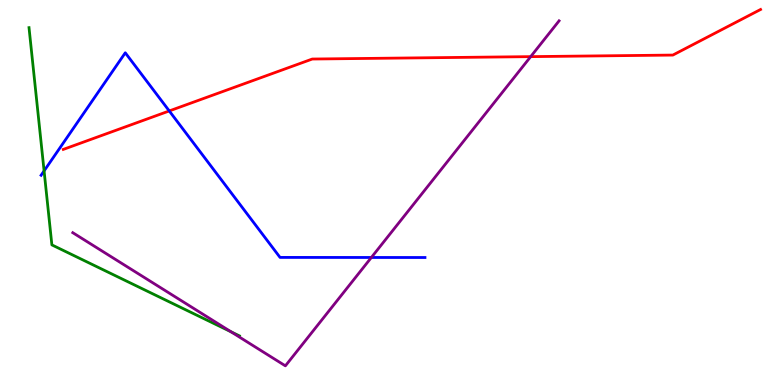[{'lines': ['blue', 'red'], 'intersections': [{'x': 2.18, 'y': 7.12}]}, {'lines': ['green', 'red'], 'intersections': []}, {'lines': ['purple', 'red'], 'intersections': [{'x': 6.85, 'y': 8.53}]}, {'lines': ['blue', 'green'], 'intersections': [{'x': 0.569, 'y': 5.56}]}, {'lines': ['blue', 'purple'], 'intersections': [{'x': 4.79, 'y': 3.31}]}, {'lines': ['green', 'purple'], 'intersections': [{'x': 2.98, 'y': 1.38}]}]